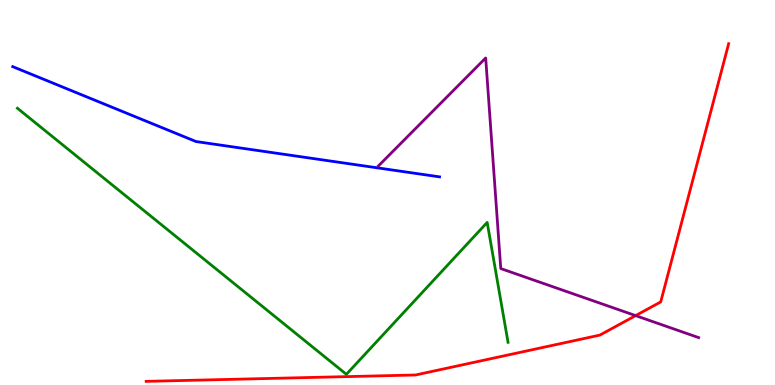[{'lines': ['blue', 'red'], 'intersections': []}, {'lines': ['green', 'red'], 'intersections': []}, {'lines': ['purple', 'red'], 'intersections': [{'x': 8.2, 'y': 1.8}]}, {'lines': ['blue', 'green'], 'intersections': []}, {'lines': ['blue', 'purple'], 'intersections': []}, {'lines': ['green', 'purple'], 'intersections': []}]